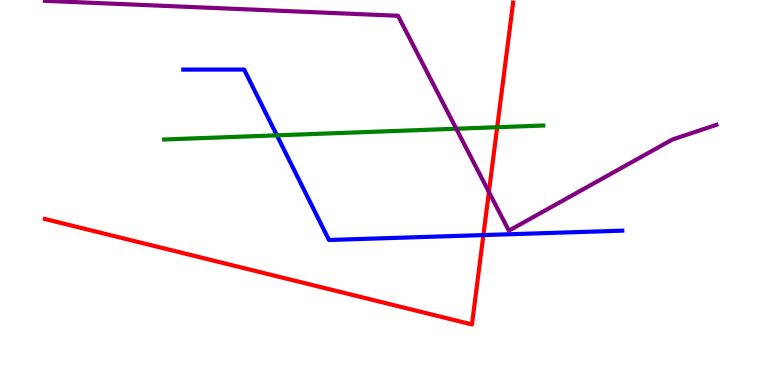[{'lines': ['blue', 'red'], 'intersections': [{'x': 6.24, 'y': 3.89}]}, {'lines': ['green', 'red'], 'intersections': [{'x': 6.42, 'y': 6.7}]}, {'lines': ['purple', 'red'], 'intersections': [{'x': 6.31, 'y': 5.01}]}, {'lines': ['blue', 'green'], 'intersections': [{'x': 3.57, 'y': 6.48}]}, {'lines': ['blue', 'purple'], 'intersections': []}, {'lines': ['green', 'purple'], 'intersections': [{'x': 5.89, 'y': 6.66}]}]